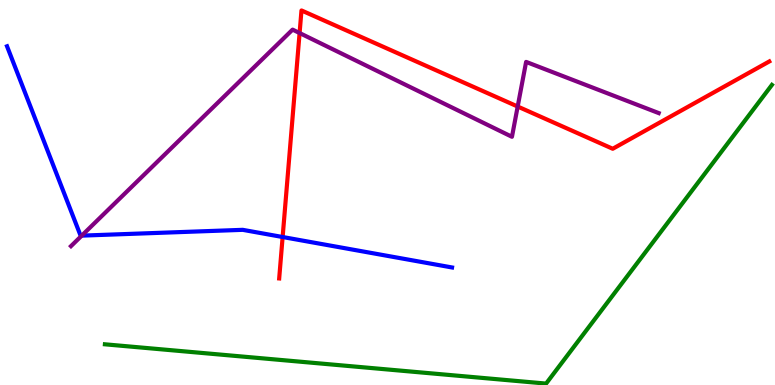[{'lines': ['blue', 'red'], 'intersections': [{'x': 3.65, 'y': 3.84}]}, {'lines': ['green', 'red'], 'intersections': []}, {'lines': ['purple', 'red'], 'intersections': [{'x': 3.87, 'y': 9.14}, {'x': 6.68, 'y': 7.23}]}, {'lines': ['blue', 'green'], 'intersections': []}, {'lines': ['blue', 'purple'], 'intersections': [{'x': 1.05, 'y': 3.88}]}, {'lines': ['green', 'purple'], 'intersections': []}]